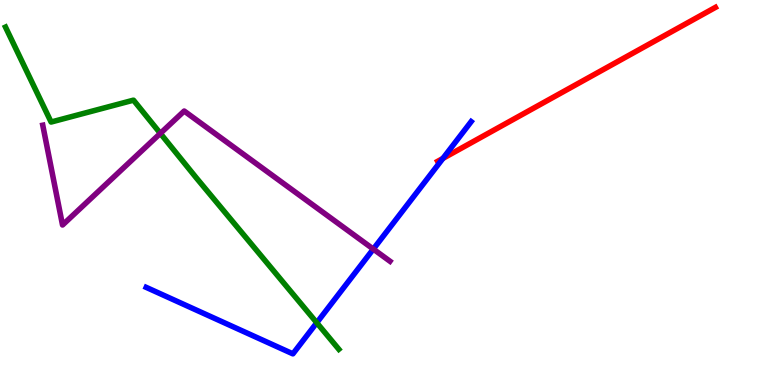[{'lines': ['blue', 'red'], 'intersections': [{'x': 5.72, 'y': 5.89}]}, {'lines': ['green', 'red'], 'intersections': []}, {'lines': ['purple', 'red'], 'intersections': []}, {'lines': ['blue', 'green'], 'intersections': [{'x': 4.09, 'y': 1.62}]}, {'lines': ['blue', 'purple'], 'intersections': [{'x': 4.82, 'y': 3.53}]}, {'lines': ['green', 'purple'], 'intersections': [{'x': 2.07, 'y': 6.54}]}]